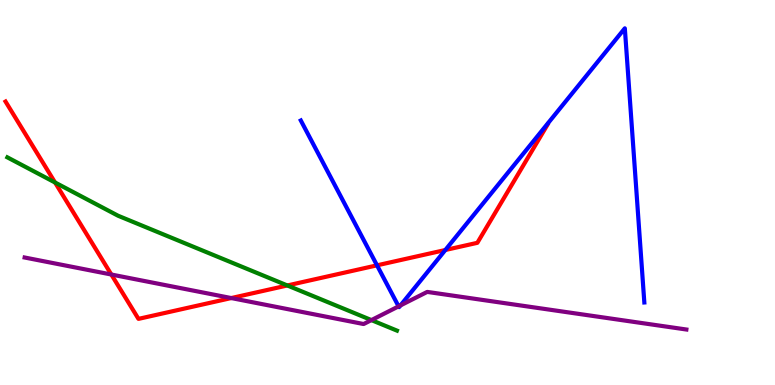[{'lines': ['blue', 'red'], 'intersections': [{'x': 4.86, 'y': 3.11}, {'x': 5.75, 'y': 3.51}]}, {'lines': ['green', 'red'], 'intersections': [{'x': 0.71, 'y': 5.26}, {'x': 3.71, 'y': 2.59}]}, {'lines': ['purple', 'red'], 'intersections': [{'x': 1.44, 'y': 2.87}, {'x': 2.98, 'y': 2.26}]}, {'lines': ['blue', 'green'], 'intersections': []}, {'lines': ['blue', 'purple'], 'intersections': [{'x': 5.14, 'y': 2.04}, {'x': 5.17, 'y': 2.07}]}, {'lines': ['green', 'purple'], 'intersections': [{'x': 4.79, 'y': 1.69}]}]